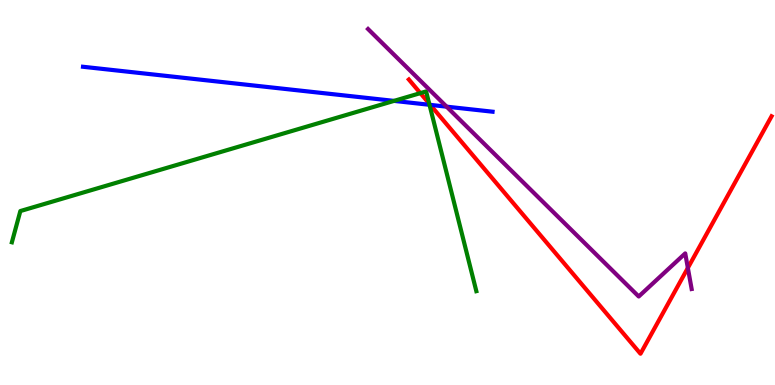[{'lines': ['blue', 'red'], 'intersections': [{'x': 5.55, 'y': 7.28}]}, {'lines': ['green', 'red'], 'intersections': [{'x': 5.42, 'y': 7.58}, {'x': 5.54, 'y': 7.31}]}, {'lines': ['purple', 'red'], 'intersections': [{'x': 8.88, 'y': 3.04}]}, {'lines': ['blue', 'green'], 'intersections': [{'x': 5.08, 'y': 7.38}, {'x': 5.54, 'y': 7.28}]}, {'lines': ['blue', 'purple'], 'intersections': [{'x': 5.76, 'y': 7.23}]}, {'lines': ['green', 'purple'], 'intersections': []}]